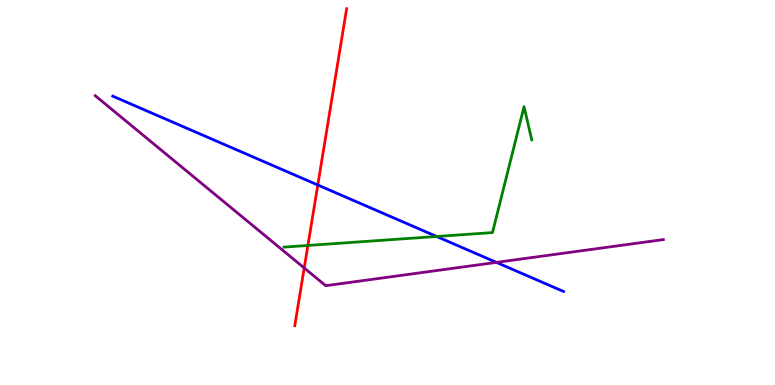[{'lines': ['blue', 'red'], 'intersections': [{'x': 4.1, 'y': 5.19}]}, {'lines': ['green', 'red'], 'intersections': [{'x': 3.97, 'y': 3.62}]}, {'lines': ['purple', 'red'], 'intersections': [{'x': 3.93, 'y': 3.04}]}, {'lines': ['blue', 'green'], 'intersections': [{'x': 5.63, 'y': 3.86}]}, {'lines': ['blue', 'purple'], 'intersections': [{'x': 6.41, 'y': 3.18}]}, {'lines': ['green', 'purple'], 'intersections': []}]